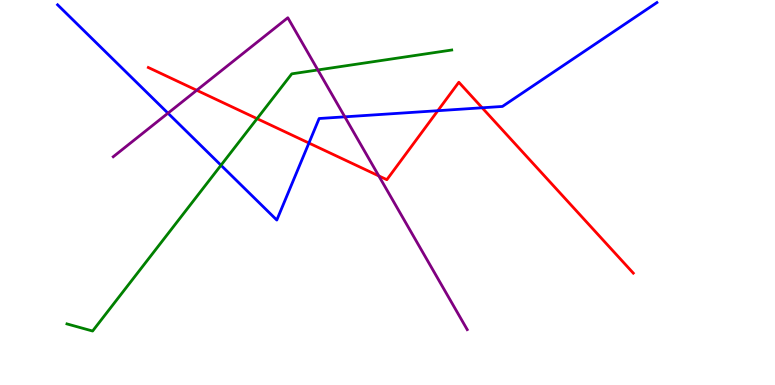[{'lines': ['blue', 'red'], 'intersections': [{'x': 3.99, 'y': 6.28}, {'x': 5.65, 'y': 7.12}, {'x': 6.22, 'y': 7.2}]}, {'lines': ['green', 'red'], 'intersections': [{'x': 3.32, 'y': 6.92}]}, {'lines': ['purple', 'red'], 'intersections': [{'x': 2.54, 'y': 7.66}, {'x': 4.89, 'y': 5.43}]}, {'lines': ['blue', 'green'], 'intersections': [{'x': 2.85, 'y': 5.71}]}, {'lines': ['blue', 'purple'], 'intersections': [{'x': 2.17, 'y': 7.06}, {'x': 4.45, 'y': 6.97}]}, {'lines': ['green', 'purple'], 'intersections': [{'x': 4.1, 'y': 8.18}]}]